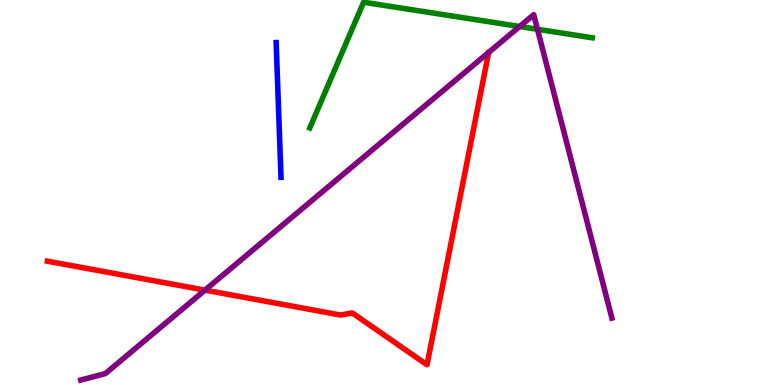[{'lines': ['blue', 'red'], 'intersections': []}, {'lines': ['green', 'red'], 'intersections': []}, {'lines': ['purple', 'red'], 'intersections': [{'x': 2.64, 'y': 2.46}]}, {'lines': ['blue', 'green'], 'intersections': []}, {'lines': ['blue', 'purple'], 'intersections': []}, {'lines': ['green', 'purple'], 'intersections': [{'x': 6.7, 'y': 9.31}, {'x': 6.94, 'y': 9.24}]}]